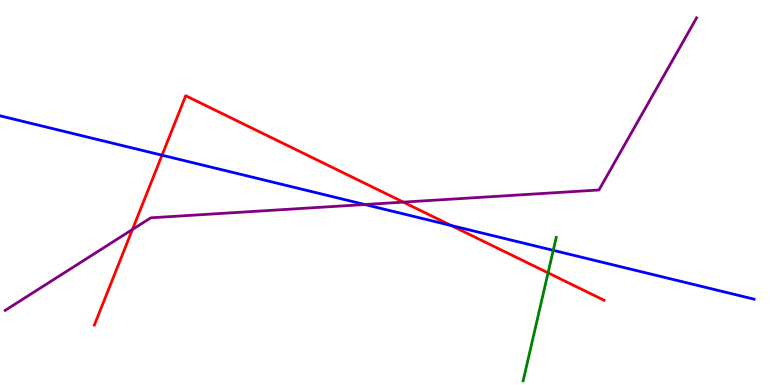[{'lines': ['blue', 'red'], 'intersections': [{'x': 2.09, 'y': 5.97}, {'x': 5.82, 'y': 4.14}]}, {'lines': ['green', 'red'], 'intersections': [{'x': 7.07, 'y': 2.91}]}, {'lines': ['purple', 'red'], 'intersections': [{'x': 1.71, 'y': 4.04}, {'x': 5.2, 'y': 4.75}]}, {'lines': ['blue', 'green'], 'intersections': [{'x': 7.14, 'y': 3.5}]}, {'lines': ['blue', 'purple'], 'intersections': [{'x': 4.71, 'y': 4.69}]}, {'lines': ['green', 'purple'], 'intersections': []}]